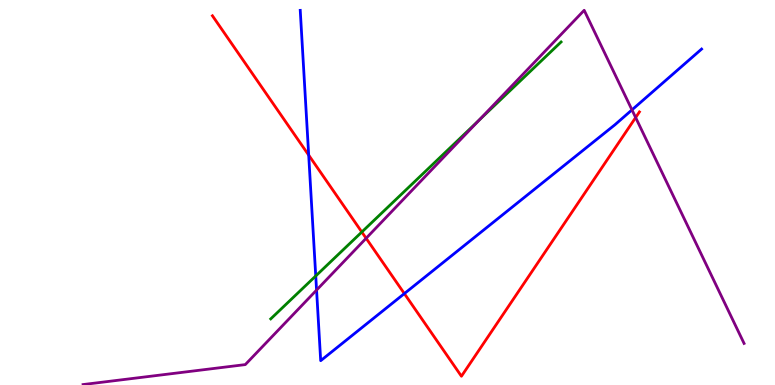[{'lines': ['blue', 'red'], 'intersections': [{'x': 3.98, 'y': 5.97}, {'x': 5.22, 'y': 2.37}]}, {'lines': ['green', 'red'], 'intersections': [{'x': 4.67, 'y': 3.97}]}, {'lines': ['purple', 'red'], 'intersections': [{'x': 4.72, 'y': 3.81}, {'x': 8.2, 'y': 6.95}]}, {'lines': ['blue', 'green'], 'intersections': [{'x': 4.07, 'y': 2.83}]}, {'lines': ['blue', 'purple'], 'intersections': [{'x': 4.08, 'y': 2.47}, {'x': 8.15, 'y': 7.15}]}, {'lines': ['green', 'purple'], 'intersections': [{'x': 6.18, 'y': 6.88}]}]